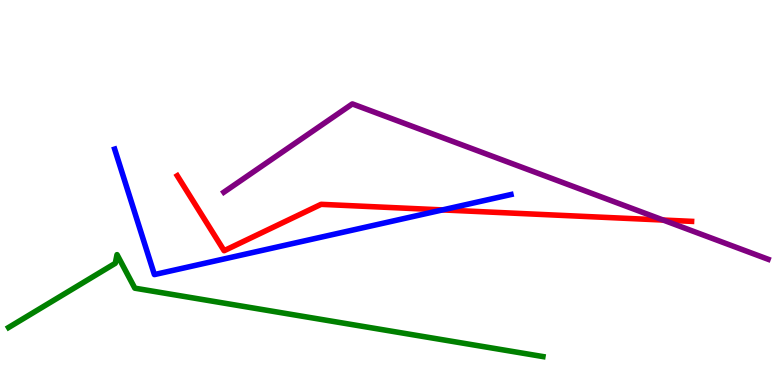[{'lines': ['blue', 'red'], 'intersections': [{'x': 5.71, 'y': 4.55}]}, {'lines': ['green', 'red'], 'intersections': []}, {'lines': ['purple', 'red'], 'intersections': [{'x': 8.56, 'y': 4.28}]}, {'lines': ['blue', 'green'], 'intersections': []}, {'lines': ['blue', 'purple'], 'intersections': []}, {'lines': ['green', 'purple'], 'intersections': []}]